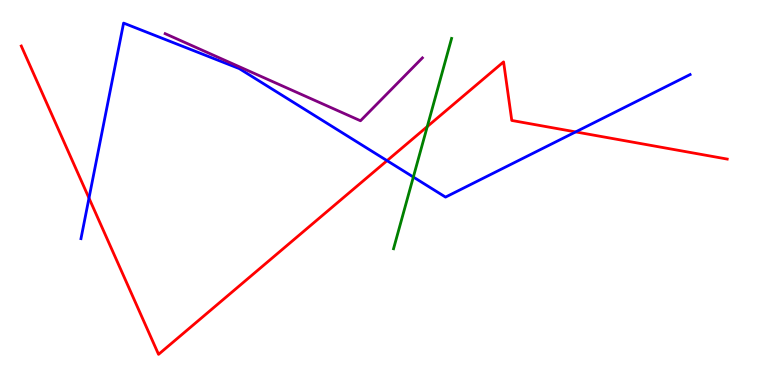[{'lines': ['blue', 'red'], 'intersections': [{'x': 1.15, 'y': 4.85}, {'x': 4.99, 'y': 5.83}, {'x': 7.43, 'y': 6.57}]}, {'lines': ['green', 'red'], 'intersections': [{'x': 5.51, 'y': 6.71}]}, {'lines': ['purple', 'red'], 'intersections': []}, {'lines': ['blue', 'green'], 'intersections': [{'x': 5.33, 'y': 5.4}]}, {'lines': ['blue', 'purple'], 'intersections': []}, {'lines': ['green', 'purple'], 'intersections': []}]